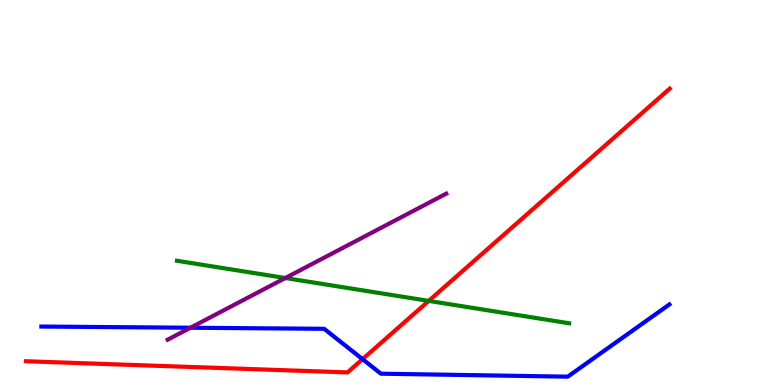[{'lines': ['blue', 'red'], 'intersections': [{'x': 4.68, 'y': 0.671}]}, {'lines': ['green', 'red'], 'intersections': [{'x': 5.53, 'y': 2.18}]}, {'lines': ['purple', 'red'], 'intersections': []}, {'lines': ['blue', 'green'], 'intersections': []}, {'lines': ['blue', 'purple'], 'intersections': [{'x': 2.46, 'y': 1.49}]}, {'lines': ['green', 'purple'], 'intersections': [{'x': 3.68, 'y': 2.78}]}]